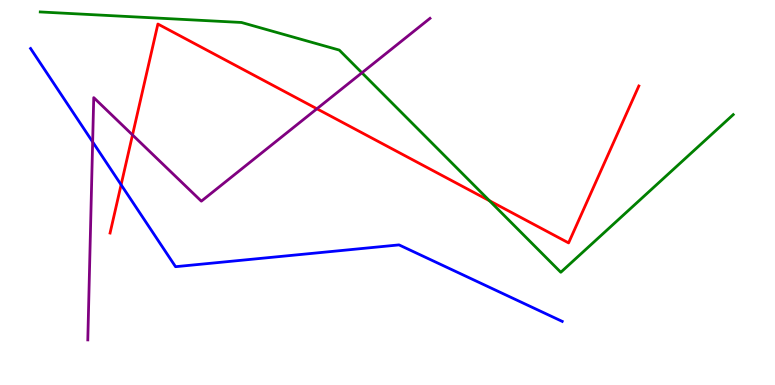[{'lines': ['blue', 'red'], 'intersections': [{'x': 1.56, 'y': 5.2}]}, {'lines': ['green', 'red'], 'intersections': [{'x': 6.32, 'y': 4.79}]}, {'lines': ['purple', 'red'], 'intersections': [{'x': 1.71, 'y': 6.49}, {'x': 4.09, 'y': 7.17}]}, {'lines': ['blue', 'green'], 'intersections': []}, {'lines': ['blue', 'purple'], 'intersections': [{'x': 1.2, 'y': 6.31}]}, {'lines': ['green', 'purple'], 'intersections': [{'x': 4.67, 'y': 8.11}]}]